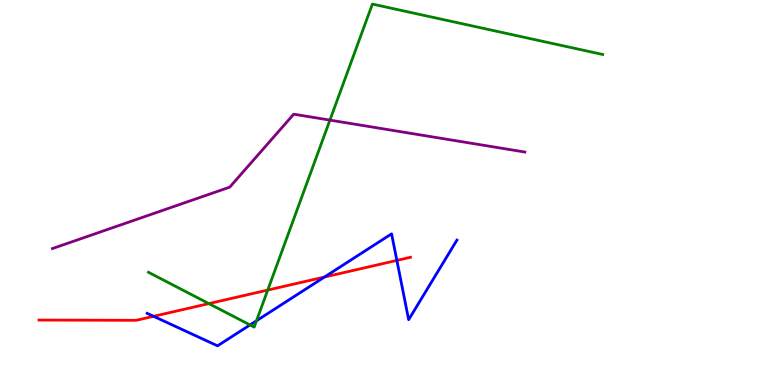[{'lines': ['blue', 'red'], 'intersections': [{'x': 1.98, 'y': 1.78}, {'x': 4.19, 'y': 2.8}, {'x': 5.12, 'y': 3.24}]}, {'lines': ['green', 'red'], 'intersections': [{'x': 2.7, 'y': 2.11}, {'x': 3.45, 'y': 2.47}]}, {'lines': ['purple', 'red'], 'intersections': []}, {'lines': ['blue', 'green'], 'intersections': [{'x': 3.23, 'y': 1.56}, {'x': 3.31, 'y': 1.67}]}, {'lines': ['blue', 'purple'], 'intersections': []}, {'lines': ['green', 'purple'], 'intersections': [{'x': 4.26, 'y': 6.88}]}]